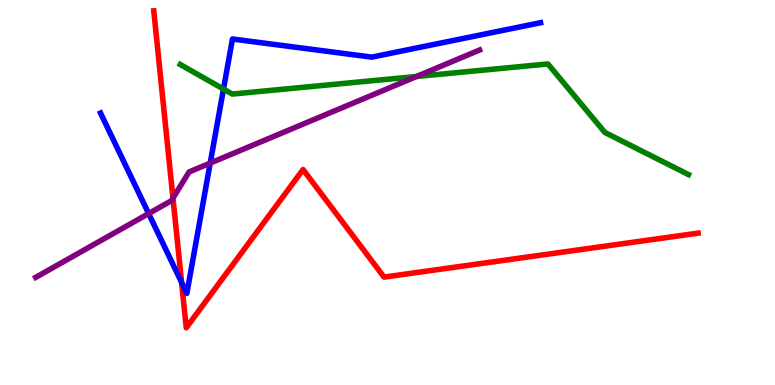[{'lines': ['blue', 'red'], 'intersections': [{'x': 2.34, 'y': 2.66}]}, {'lines': ['green', 'red'], 'intersections': []}, {'lines': ['purple', 'red'], 'intersections': [{'x': 2.23, 'y': 4.85}]}, {'lines': ['blue', 'green'], 'intersections': [{'x': 2.88, 'y': 7.69}]}, {'lines': ['blue', 'purple'], 'intersections': [{'x': 1.92, 'y': 4.45}, {'x': 2.71, 'y': 5.76}]}, {'lines': ['green', 'purple'], 'intersections': [{'x': 5.37, 'y': 8.01}]}]